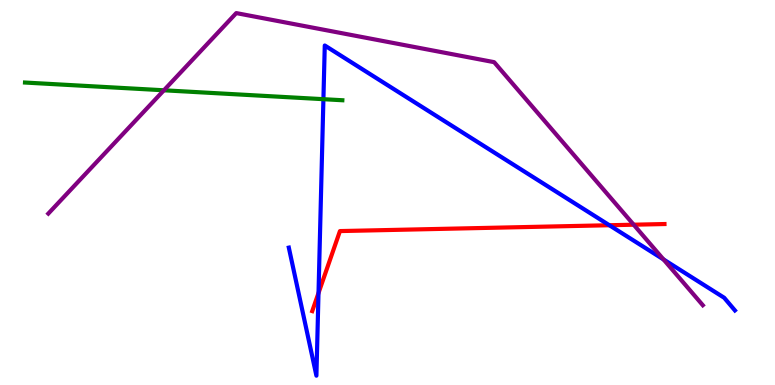[{'lines': ['blue', 'red'], 'intersections': [{'x': 4.11, 'y': 2.39}, {'x': 7.86, 'y': 4.15}]}, {'lines': ['green', 'red'], 'intersections': []}, {'lines': ['purple', 'red'], 'intersections': [{'x': 8.18, 'y': 4.16}]}, {'lines': ['blue', 'green'], 'intersections': [{'x': 4.17, 'y': 7.42}]}, {'lines': ['blue', 'purple'], 'intersections': [{'x': 8.56, 'y': 3.26}]}, {'lines': ['green', 'purple'], 'intersections': [{'x': 2.11, 'y': 7.65}]}]